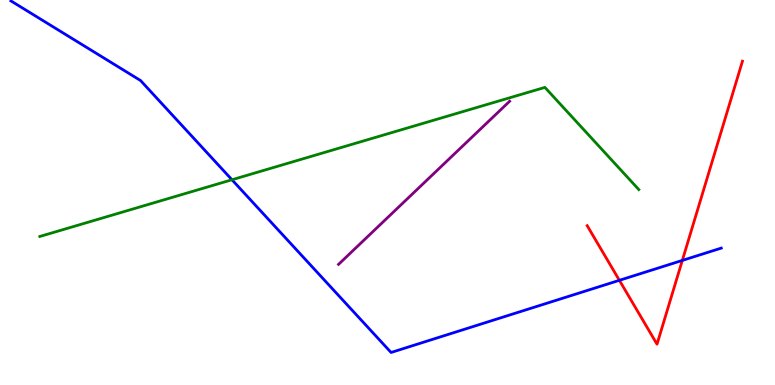[{'lines': ['blue', 'red'], 'intersections': [{'x': 7.99, 'y': 2.72}, {'x': 8.8, 'y': 3.24}]}, {'lines': ['green', 'red'], 'intersections': []}, {'lines': ['purple', 'red'], 'intersections': []}, {'lines': ['blue', 'green'], 'intersections': [{'x': 2.99, 'y': 5.33}]}, {'lines': ['blue', 'purple'], 'intersections': []}, {'lines': ['green', 'purple'], 'intersections': []}]